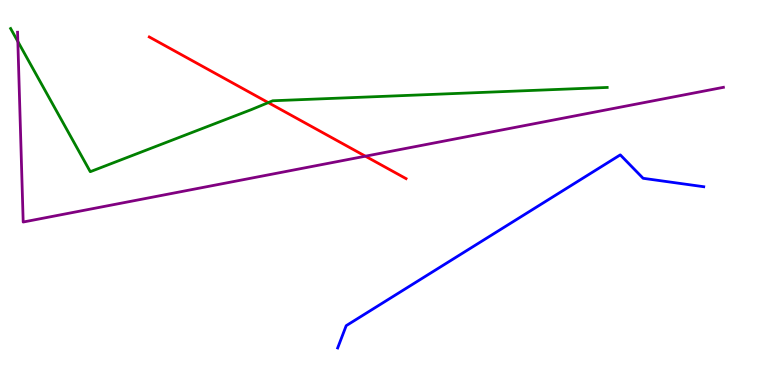[{'lines': ['blue', 'red'], 'intersections': []}, {'lines': ['green', 'red'], 'intersections': [{'x': 3.46, 'y': 7.33}]}, {'lines': ['purple', 'red'], 'intersections': [{'x': 4.71, 'y': 5.94}]}, {'lines': ['blue', 'green'], 'intersections': []}, {'lines': ['blue', 'purple'], 'intersections': []}, {'lines': ['green', 'purple'], 'intersections': [{'x': 0.23, 'y': 8.92}]}]